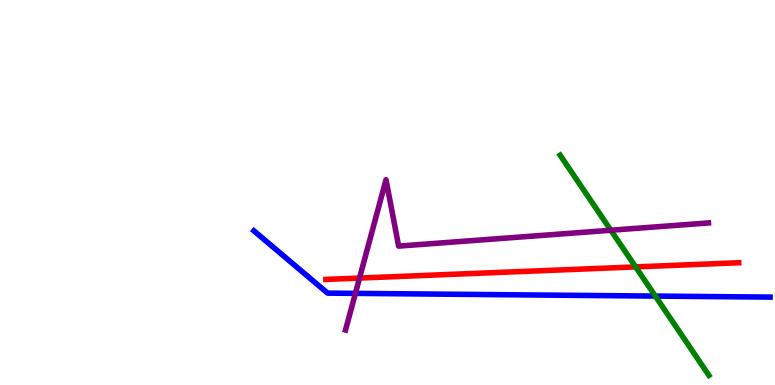[{'lines': ['blue', 'red'], 'intersections': []}, {'lines': ['green', 'red'], 'intersections': [{'x': 8.2, 'y': 3.07}]}, {'lines': ['purple', 'red'], 'intersections': [{'x': 4.64, 'y': 2.78}]}, {'lines': ['blue', 'green'], 'intersections': [{'x': 8.46, 'y': 2.31}]}, {'lines': ['blue', 'purple'], 'intersections': [{'x': 4.59, 'y': 2.38}]}, {'lines': ['green', 'purple'], 'intersections': [{'x': 7.88, 'y': 4.02}]}]